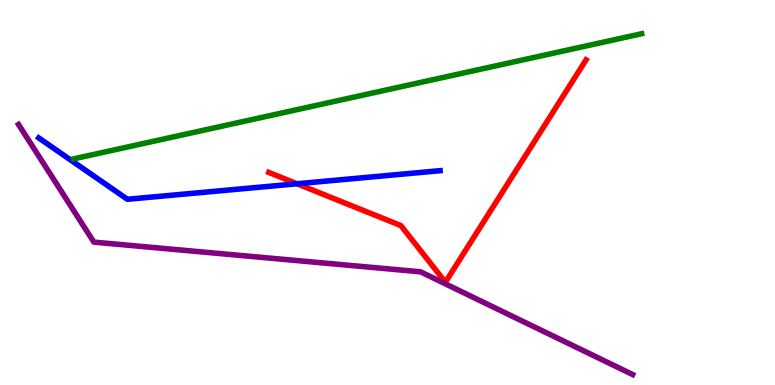[{'lines': ['blue', 'red'], 'intersections': [{'x': 3.83, 'y': 5.23}]}, {'lines': ['green', 'red'], 'intersections': []}, {'lines': ['purple', 'red'], 'intersections': []}, {'lines': ['blue', 'green'], 'intersections': []}, {'lines': ['blue', 'purple'], 'intersections': []}, {'lines': ['green', 'purple'], 'intersections': []}]